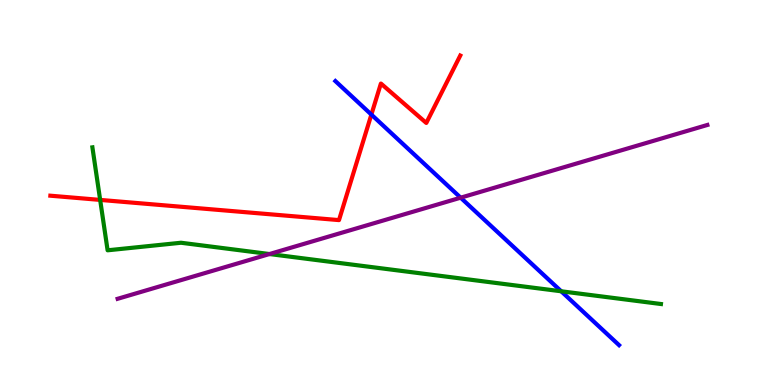[{'lines': ['blue', 'red'], 'intersections': [{'x': 4.79, 'y': 7.02}]}, {'lines': ['green', 'red'], 'intersections': [{'x': 1.29, 'y': 4.81}]}, {'lines': ['purple', 'red'], 'intersections': []}, {'lines': ['blue', 'green'], 'intersections': [{'x': 7.24, 'y': 2.43}]}, {'lines': ['blue', 'purple'], 'intersections': [{'x': 5.94, 'y': 4.87}]}, {'lines': ['green', 'purple'], 'intersections': [{'x': 3.48, 'y': 3.4}]}]